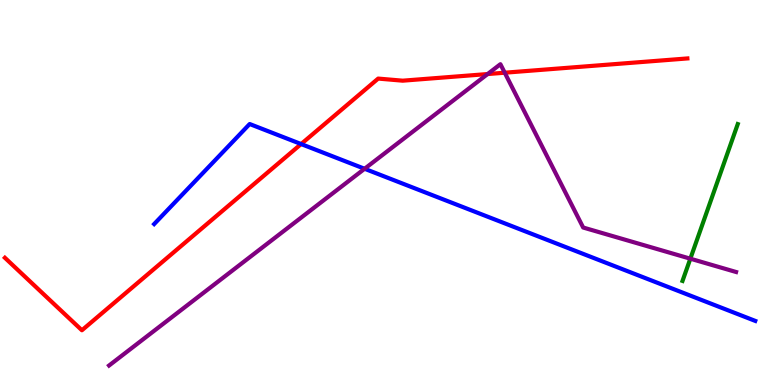[{'lines': ['blue', 'red'], 'intersections': [{'x': 3.89, 'y': 6.26}]}, {'lines': ['green', 'red'], 'intersections': []}, {'lines': ['purple', 'red'], 'intersections': [{'x': 6.29, 'y': 8.08}, {'x': 6.51, 'y': 8.11}]}, {'lines': ['blue', 'green'], 'intersections': []}, {'lines': ['blue', 'purple'], 'intersections': [{'x': 4.7, 'y': 5.62}]}, {'lines': ['green', 'purple'], 'intersections': [{'x': 8.91, 'y': 3.28}]}]